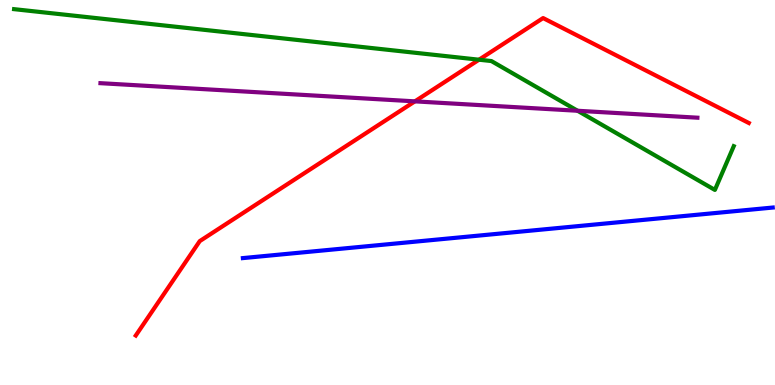[{'lines': ['blue', 'red'], 'intersections': []}, {'lines': ['green', 'red'], 'intersections': [{'x': 6.18, 'y': 8.45}]}, {'lines': ['purple', 'red'], 'intersections': [{'x': 5.35, 'y': 7.37}]}, {'lines': ['blue', 'green'], 'intersections': []}, {'lines': ['blue', 'purple'], 'intersections': []}, {'lines': ['green', 'purple'], 'intersections': [{'x': 7.45, 'y': 7.12}]}]